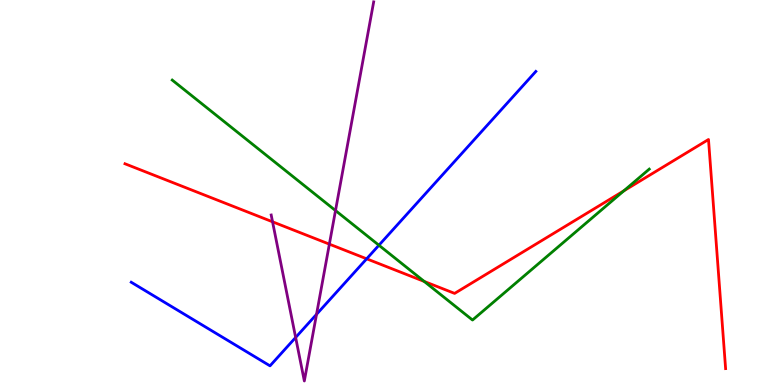[{'lines': ['blue', 'red'], 'intersections': [{'x': 4.73, 'y': 3.28}]}, {'lines': ['green', 'red'], 'intersections': [{'x': 5.47, 'y': 2.69}, {'x': 8.05, 'y': 5.04}]}, {'lines': ['purple', 'red'], 'intersections': [{'x': 3.52, 'y': 4.24}, {'x': 4.25, 'y': 3.66}]}, {'lines': ['blue', 'green'], 'intersections': [{'x': 4.89, 'y': 3.63}]}, {'lines': ['blue', 'purple'], 'intersections': [{'x': 3.81, 'y': 1.23}, {'x': 4.08, 'y': 1.84}]}, {'lines': ['green', 'purple'], 'intersections': [{'x': 4.33, 'y': 4.53}]}]